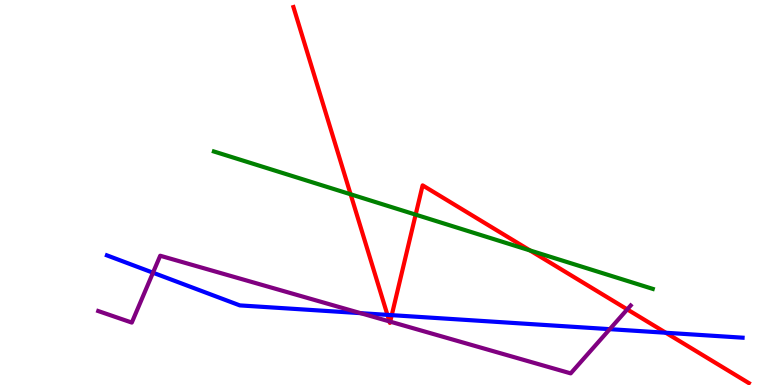[{'lines': ['blue', 'red'], 'intersections': [{'x': 5.0, 'y': 1.82}, {'x': 5.05, 'y': 1.81}, {'x': 8.59, 'y': 1.36}]}, {'lines': ['green', 'red'], 'intersections': [{'x': 4.52, 'y': 4.95}, {'x': 5.36, 'y': 4.42}, {'x': 6.84, 'y': 3.49}]}, {'lines': ['purple', 'red'], 'intersections': [{'x': 5.02, 'y': 1.65}, {'x': 5.03, 'y': 1.65}, {'x': 8.09, 'y': 1.96}]}, {'lines': ['blue', 'green'], 'intersections': []}, {'lines': ['blue', 'purple'], 'intersections': [{'x': 1.97, 'y': 2.92}, {'x': 4.65, 'y': 1.87}, {'x': 7.87, 'y': 1.45}]}, {'lines': ['green', 'purple'], 'intersections': []}]